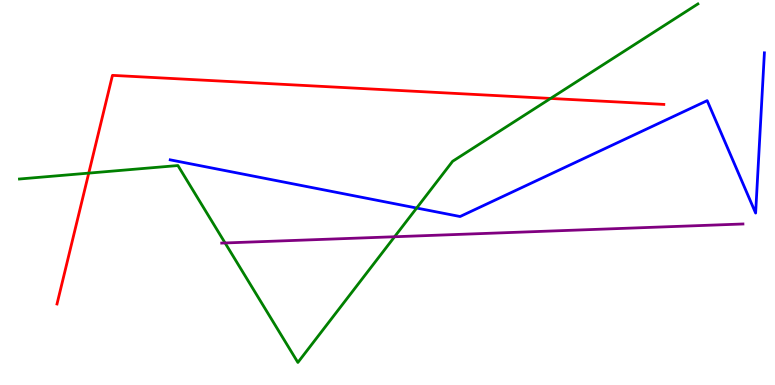[{'lines': ['blue', 'red'], 'intersections': []}, {'lines': ['green', 'red'], 'intersections': [{'x': 1.15, 'y': 5.5}, {'x': 7.1, 'y': 7.44}]}, {'lines': ['purple', 'red'], 'intersections': []}, {'lines': ['blue', 'green'], 'intersections': [{'x': 5.38, 'y': 4.6}]}, {'lines': ['blue', 'purple'], 'intersections': []}, {'lines': ['green', 'purple'], 'intersections': [{'x': 2.9, 'y': 3.69}, {'x': 5.09, 'y': 3.85}]}]